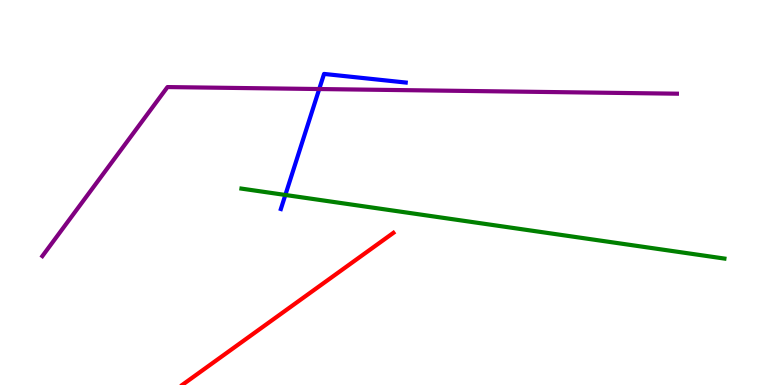[{'lines': ['blue', 'red'], 'intersections': []}, {'lines': ['green', 'red'], 'intersections': []}, {'lines': ['purple', 'red'], 'intersections': []}, {'lines': ['blue', 'green'], 'intersections': [{'x': 3.68, 'y': 4.94}]}, {'lines': ['blue', 'purple'], 'intersections': [{'x': 4.12, 'y': 7.69}]}, {'lines': ['green', 'purple'], 'intersections': []}]